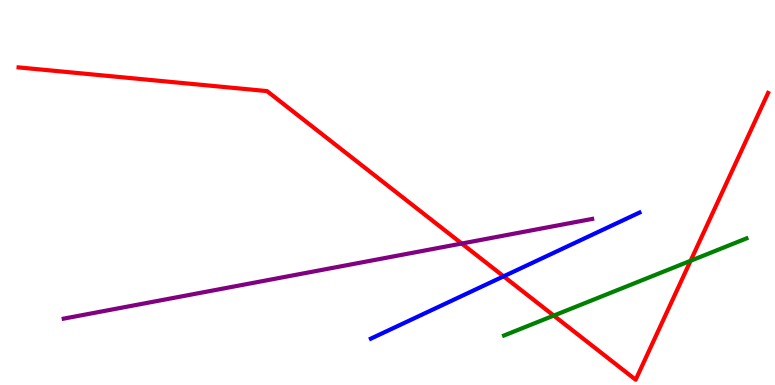[{'lines': ['blue', 'red'], 'intersections': [{'x': 6.5, 'y': 2.82}]}, {'lines': ['green', 'red'], 'intersections': [{'x': 7.15, 'y': 1.8}, {'x': 8.91, 'y': 3.23}]}, {'lines': ['purple', 'red'], 'intersections': [{'x': 5.96, 'y': 3.67}]}, {'lines': ['blue', 'green'], 'intersections': []}, {'lines': ['blue', 'purple'], 'intersections': []}, {'lines': ['green', 'purple'], 'intersections': []}]